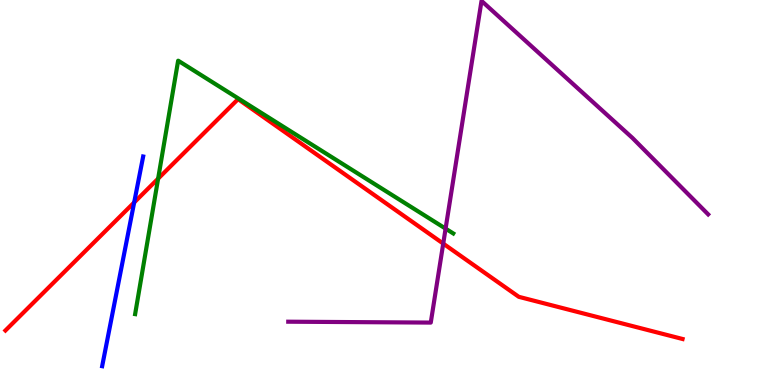[{'lines': ['blue', 'red'], 'intersections': [{'x': 1.73, 'y': 4.74}]}, {'lines': ['green', 'red'], 'intersections': [{'x': 2.04, 'y': 5.36}]}, {'lines': ['purple', 'red'], 'intersections': [{'x': 5.72, 'y': 3.67}]}, {'lines': ['blue', 'green'], 'intersections': []}, {'lines': ['blue', 'purple'], 'intersections': []}, {'lines': ['green', 'purple'], 'intersections': [{'x': 5.75, 'y': 4.06}]}]